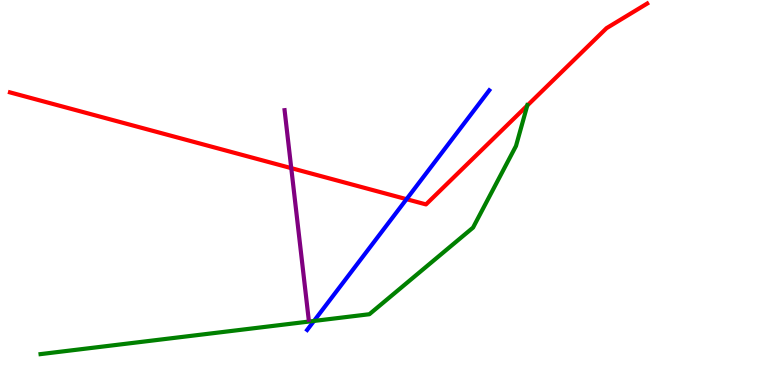[{'lines': ['blue', 'red'], 'intersections': [{'x': 5.25, 'y': 4.83}]}, {'lines': ['green', 'red'], 'intersections': [{'x': 6.8, 'y': 7.26}]}, {'lines': ['purple', 'red'], 'intersections': [{'x': 3.76, 'y': 5.63}]}, {'lines': ['blue', 'green'], 'intersections': [{'x': 4.05, 'y': 1.66}]}, {'lines': ['blue', 'purple'], 'intersections': []}, {'lines': ['green', 'purple'], 'intersections': []}]